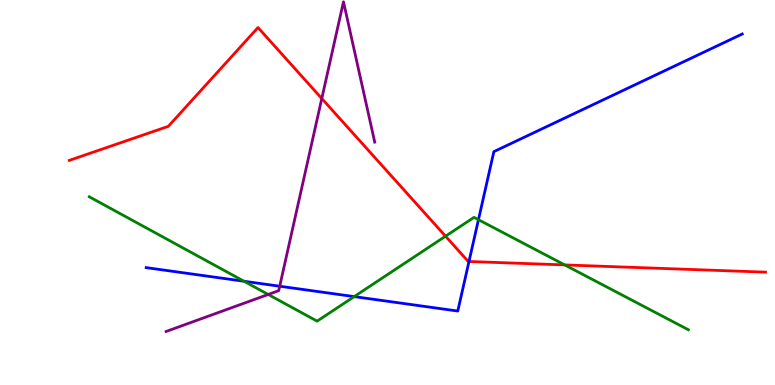[{'lines': ['blue', 'red'], 'intersections': [{'x': 6.05, 'y': 3.21}]}, {'lines': ['green', 'red'], 'intersections': [{'x': 5.75, 'y': 3.86}, {'x': 7.29, 'y': 3.12}]}, {'lines': ['purple', 'red'], 'intersections': [{'x': 4.15, 'y': 7.44}]}, {'lines': ['blue', 'green'], 'intersections': [{'x': 3.15, 'y': 2.69}, {'x': 4.57, 'y': 2.3}, {'x': 6.17, 'y': 4.29}]}, {'lines': ['blue', 'purple'], 'intersections': [{'x': 3.61, 'y': 2.57}]}, {'lines': ['green', 'purple'], 'intersections': [{'x': 3.46, 'y': 2.35}]}]